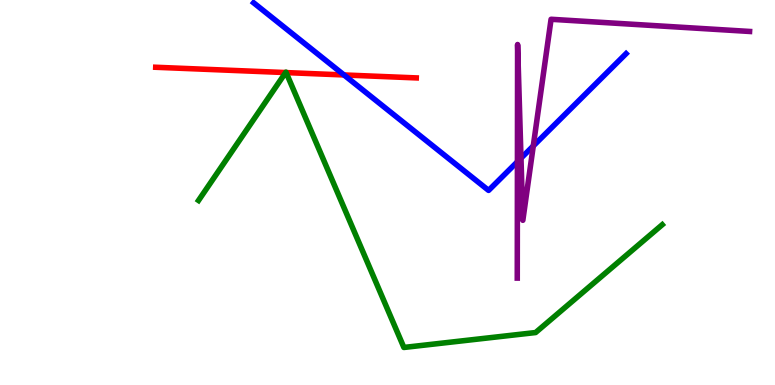[{'lines': ['blue', 'red'], 'intersections': [{'x': 4.44, 'y': 8.05}]}, {'lines': ['green', 'red'], 'intersections': [{'x': 3.69, 'y': 8.12}, {'x': 3.69, 'y': 8.11}]}, {'lines': ['purple', 'red'], 'intersections': []}, {'lines': ['blue', 'green'], 'intersections': []}, {'lines': ['blue', 'purple'], 'intersections': [{'x': 6.68, 'y': 5.8}, {'x': 6.72, 'y': 5.89}, {'x': 6.88, 'y': 6.21}]}, {'lines': ['green', 'purple'], 'intersections': []}]